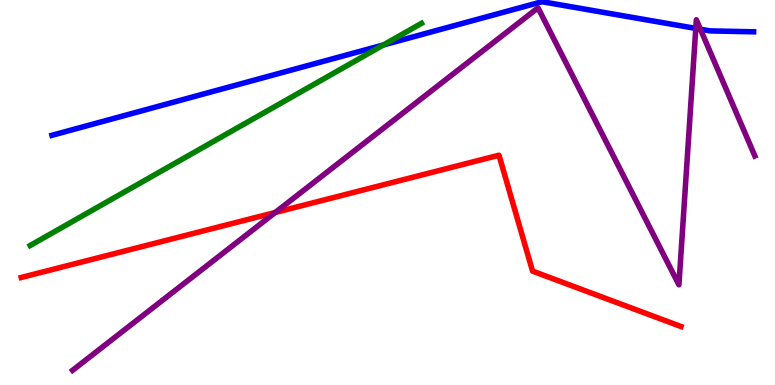[{'lines': ['blue', 'red'], 'intersections': []}, {'lines': ['green', 'red'], 'intersections': []}, {'lines': ['purple', 'red'], 'intersections': [{'x': 3.55, 'y': 4.48}]}, {'lines': ['blue', 'green'], 'intersections': [{'x': 4.95, 'y': 8.83}]}, {'lines': ['blue', 'purple'], 'intersections': [{'x': 8.98, 'y': 9.26}, {'x': 9.04, 'y': 9.24}]}, {'lines': ['green', 'purple'], 'intersections': []}]